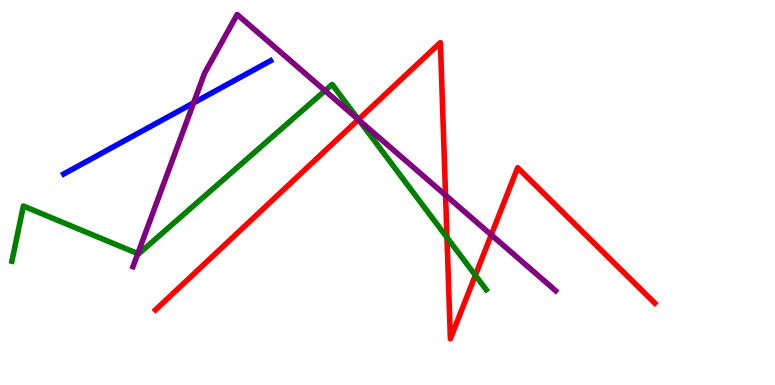[{'lines': ['blue', 'red'], 'intersections': []}, {'lines': ['green', 'red'], 'intersections': [{'x': 4.62, 'y': 6.9}, {'x': 5.77, 'y': 3.83}, {'x': 6.13, 'y': 2.85}]}, {'lines': ['purple', 'red'], 'intersections': [{'x': 4.62, 'y': 6.89}, {'x': 5.75, 'y': 4.93}, {'x': 6.34, 'y': 3.9}]}, {'lines': ['blue', 'green'], 'intersections': []}, {'lines': ['blue', 'purple'], 'intersections': [{'x': 2.5, 'y': 7.33}]}, {'lines': ['green', 'purple'], 'intersections': [{'x': 1.78, 'y': 3.41}, {'x': 4.19, 'y': 7.64}, {'x': 4.63, 'y': 6.88}]}]